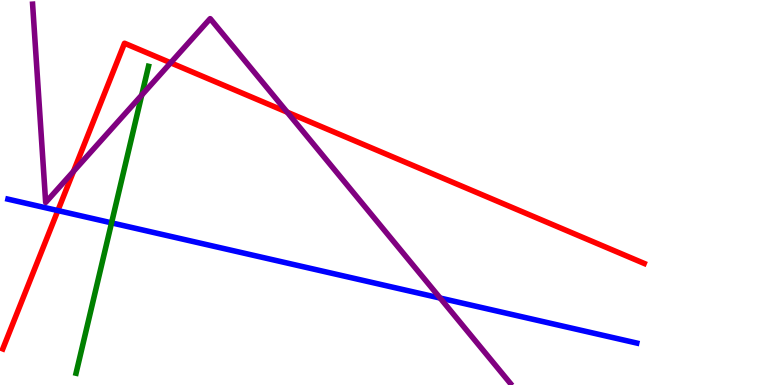[{'lines': ['blue', 'red'], 'intersections': [{'x': 0.747, 'y': 4.53}]}, {'lines': ['green', 'red'], 'intersections': []}, {'lines': ['purple', 'red'], 'intersections': [{'x': 0.948, 'y': 5.55}, {'x': 2.2, 'y': 8.37}, {'x': 3.71, 'y': 7.09}]}, {'lines': ['blue', 'green'], 'intersections': [{'x': 1.44, 'y': 4.21}]}, {'lines': ['blue', 'purple'], 'intersections': [{'x': 5.68, 'y': 2.26}]}, {'lines': ['green', 'purple'], 'intersections': [{'x': 1.83, 'y': 7.53}]}]